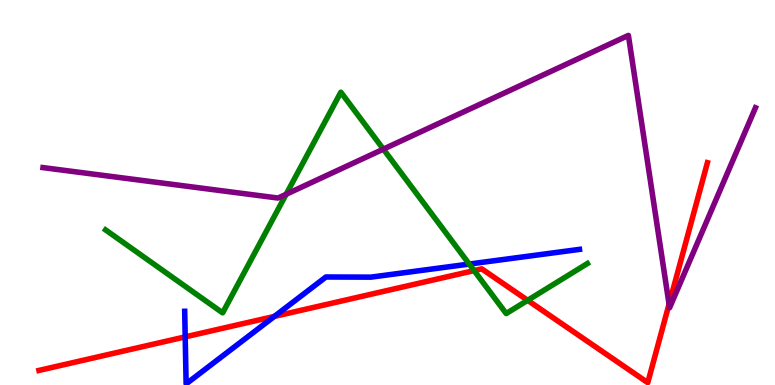[{'lines': ['blue', 'red'], 'intersections': [{'x': 2.39, 'y': 1.25}, {'x': 3.54, 'y': 1.78}]}, {'lines': ['green', 'red'], 'intersections': [{'x': 6.12, 'y': 2.97}, {'x': 6.81, 'y': 2.2}]}, {'lines': ['purple', 'red'], 'intersections': [{'x': 8.63, 'y': 2.1}]}, {'lines': ['blue', 'green'], 'intersections': [{'x': 6.05, 'y': 3.14}]}, {'lines': ['blue', 'purple'], 'intersections': []}, {'lines': ['green', 'purple'], 'intersections': [{'x': 3.69, 'y': 4.95}, {'x': 4.95, 'y': 6.13}]}]